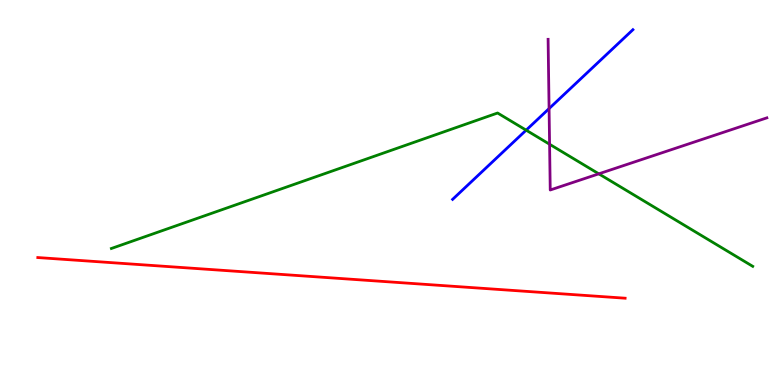[{'lines': ['blue', 'red'], 'intersections': []}, {'lines': ['green', 'red'], 'intersections': []}, {'lines': ['purple', 'red'], 'intersections': []}, {'lines': ['blue', 'green'], 'intersections': [{'x': 6.79, 'y': 6.62}]}, {'lines': ['blue', 'purple'], 'intersections': [{'x': 7.08, 'y': 7.18}]}, {'lines': ['green', 'purple'], 'intersections': [{'x': 7.09, 'y': 6.25}, {'x': 7.73, 'y': 5.49}]}]